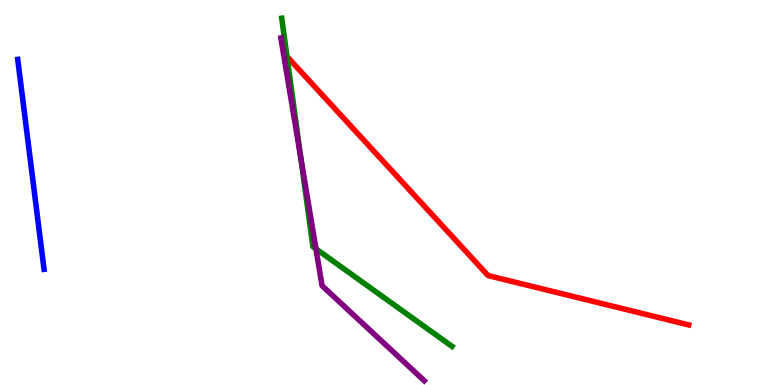[{'lines': ['blue', 'red'], 'intersections': []}, {'lines': ['green', 'red'], 'intersections': []}, {'lines': ['purple', 'red'], 'intersections': []}, {'lines': ['blue', 'green'], 'intersections': []}, {'lines': ['blue', 'purple'], 'intersections': []}, {'lines': ['green', 'purple'], 'intersections': [{'x': 3.88, 'y': 5.91}, {'x': 4.08, 'y': 3.54}]}]